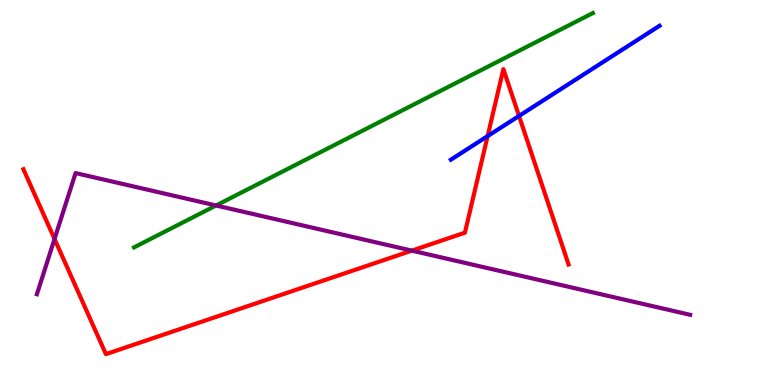[{'lines': ['blue', 'red'], 'intersections': [{'x': 6.29, 'y': 6.46}, {'x': 6.7, 'y': 6.99}]}, {'lines': ['green', 'red'], 'intersections': []}, {'lines': ['purple', 'red'], 'intersections': [{'x': 0.704, 'y': 3.79}, {'x': 5.31, 'y': 3.49}]}, {'lines': ['blue', 'green'], 'intersections': []}, {'lines': ['blue', 'purple'], 'intersections': []}, {'lines': ['green', 'purple'], 'intersections': [{'x': 2.79, 'y': 4.66}]}]